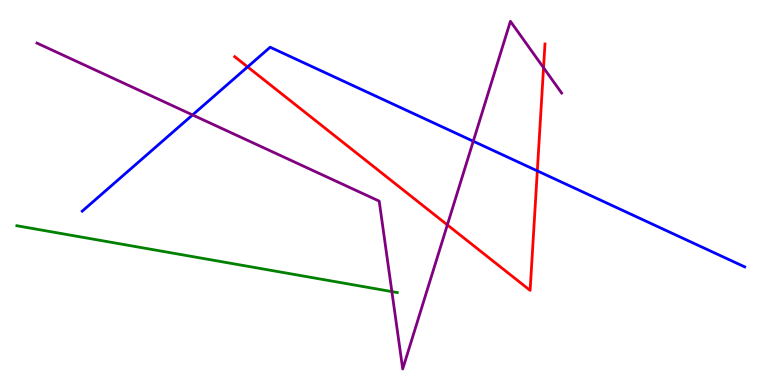[{'lines': ['blue', 'red'], 'intersections': [{'x': 3.2, 'y': 8.26}, {'x': 6.93, 'y': 5.56}]}, {'lines': ['green', 'red'], 'intersections': []}, {'lines': ['purple', 'red'], 'intersections': [{'x': 5.77, 'y': 4.16}, {'x': 7.01, 'y': 8.24}]}, {'lines': ['blue', 'green'], 'intersections': []}, {'lines': ['blue', 'purple'], 'intersections': [{'x': 2.48, 'y': 7.01}, {'x': 6.11, 'y': 6.33}]}, {'lines': ['green', 'purple'], 'intersections': [{'x': 5.06, 'y': 2.43}]}]